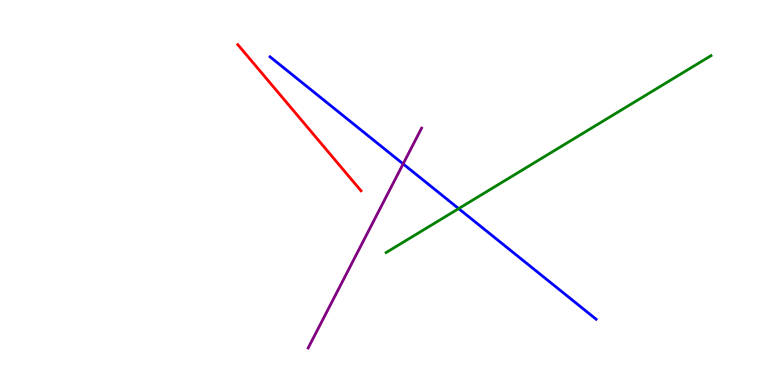[{'lines': ['blue', 'red'], 'intersections': []}, {'lines': ['green', 'red'], 'intersections': []}, {'lines': ['purple', 'red'], 'intersections': []}, {'lines': ['blue', 'green'], 'intersections': [{'x': 5.92, 'y': 4.58}]}, {'lines': ['blue', 'purple'], 'intersections': [{'x': 5.2, 'y': 5.74}]}, {'lines': ['green', 'purple'], 'intersections': []}]